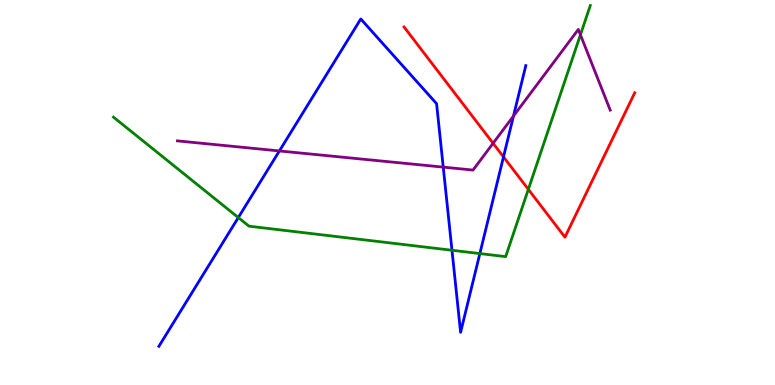[{'lines': ['blue', 'red'], 'intersections': [{'x': 6.5, 'y': 5.92}]}, {'lines': ['green', 'red'], 'intersections': [{'x': 6.82, 'y': 5.08}]}, {'lines': ['purple', 'red'], 'intersections': [{'x': 6.36, 'y': 6.28}]}, {'lines': ['blue', 'green'], 'intersections': [{'x': 3.07, 'y': 4.35}, {'x': 5.83, 'y': 3.5}, {'x': 6.19, 'y': 3.41}]}, {'lines': ['blue', 'purple'], 'intersections': [{'x': 3.6, 'y': 6.08}, {'x': 5.72, 'y': 5.66}, {'x': 6.63, 'y': 6.99}]}, {'lines': ['green', 'purple'], 'intersections': [{'x': 7.49, 'y': 9.1}]}]